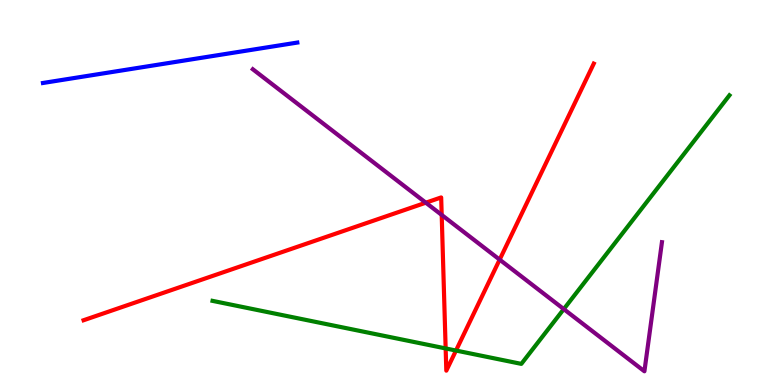[{'lines': ['blue', 'red'], 'intersections': []}, {'lines': ['green', 'red'], 'intersections': [{'x': 5.75, 'y': 0.95}, {'x': 5.88, 'y': 0.895}]}, {'lines': ['purple', 'red'], 'intersections': [{'x': 5.49, 'y': 4.74}, {'x': 5.7, 'y': 4.42}, {'x': 6.45, 'y': 3.26}]}, {'lines': ['blue', 'green'], 'intersections': []}, {'lines': ['blue', 'purple'], 'intersections': []}, {'lines': ['green', 'purple'], 'intersections': [{'x': 7.27, 'y': 1.97}]}]